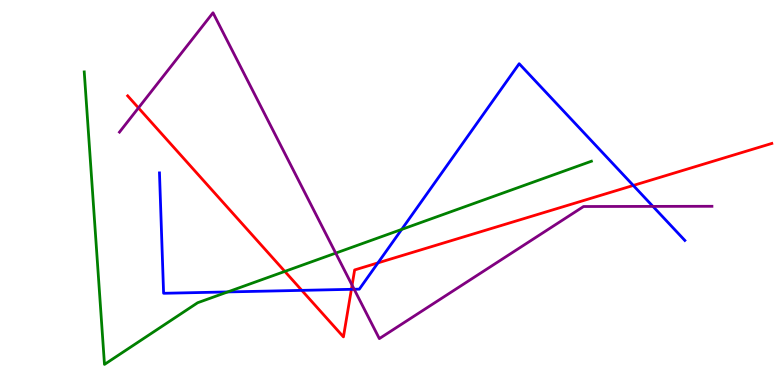[{'lines': ['blue', 'red'], 'intersections': [{'x': 3.89, 'y': 2.46}, {'x': 4.53, 'y': 2.49}, {'x': 4.88, 'y': 3.17}, {'x': 8.17, 'y': 5.18}]}, {'lines': ['green', 'red'], 'intersections': [{'x': 3.68, 'y': 2.95}]}, {'lines': ['purple', 'red'], 'intersections': [{'x': 1.79, 'y': 7.2}, {'x': 4.54, 'y': 2.59}]}, {'lines': ['blue', 'green'], 'intersections': [{'x': 2.94, 'y': 2.42}, {'x': 5.18, 'y': 4.04}]}, {'lines': ['blue', 'purple'], 'intersections': [{'x': 4.57, 'y': 2.49}, {'x': 8.42, 'y': 4.64}]}, {'lines': ['green', 'purple'], 'intersections': [{'x': 4.33, 'y': 3.43}]}]